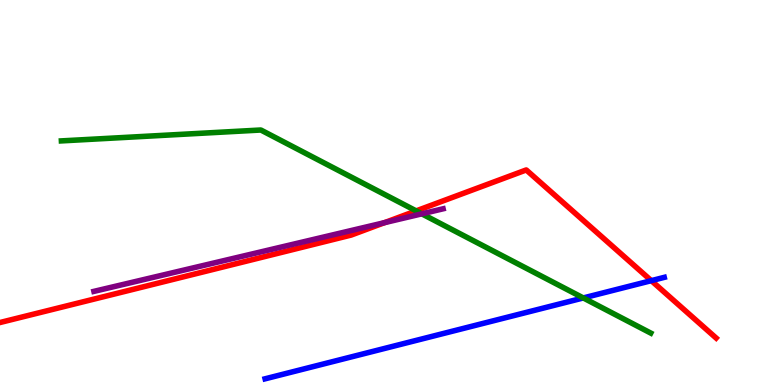[{'lines': ['blue', 'red'], 'intersections': [{'x': 8.4, 'y': 2.71}]}, {'lines': ['green', 'red'], 'intersections': [{'x': 5.37, 'y': 4.52}]}, {'lines': ['purple', 'red'], 'intersections': [{'x': 4.96, 'y': 4.22}]}, {'lines': ['blue', 'green'], 'intersections': [{'x': 7.53, 'y': 2.26}]}, {'lines': ['blue', 'purple'], 'intersections': []}, {'lines': ['green', 'purple'], 'intersections': [{'x': 5.44, 'y': 4.45}]}]